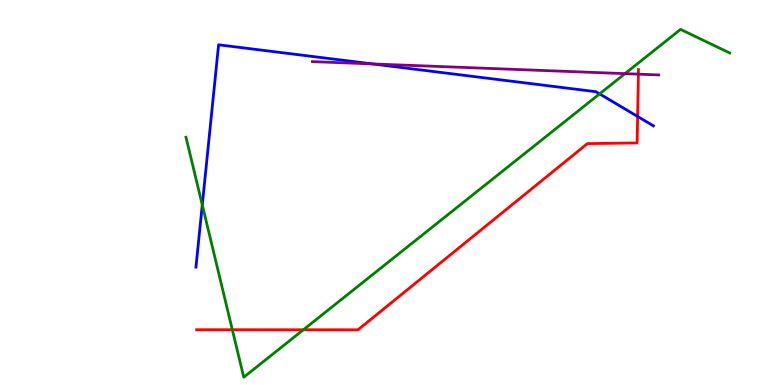[{'lines': ['blue', 'red'], 'intersections': [{'x': 8.23, 'y': 6.98}]}, {'lines': ['green', 'red'], 'intersections': [{'x': 3.0, 'y': 1.44}, {'x': 3.91, 'y': 1.43}]}, {'lines': ['purple', 'red'], 'intersections': [{'x': 8.24, 'y': 8.07}]}, {'lines': ['blue', 'green'], 'intersections': [{'x': 2.61, 'y': 4.68}, {'x': 7.74, 'y': 7.56}]}, {'lines': ['blue', 'purple'], 'intersections': [{'x': 4.81, 'y': 8.34}]}, {'lines': ['green', 'purple'], 'intersections': [{'x': 8.06, 'y': 8.09}]}]